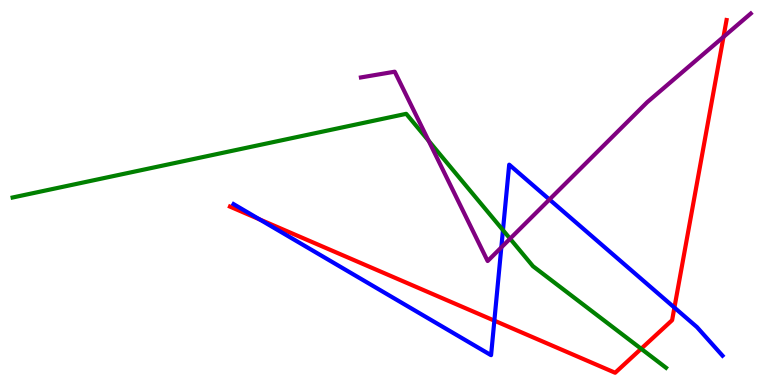[{'lines': ['blue', 'red'], 'intersections': [{'x': 3.35, 'y': 4.3}, {'x': 6.38, 'y': 1.67}, {'x': 8.7, 'y': 2.01}]}, {'lines': ['green', 'red'], 'intersections': [{'x': 8.27, 'y': 0.941}]}, {'lines': ['purple', 'red'], 'intersections': [{'x': 9.34, 'y': 9.04}]}, {'lines': ['blue', 'green'], 'intersections': [{'x': 6.49, 'y': 4.02}]}, {'lines': ['blue', 'purple'], 'intersections': [{'x': 6.47, 'y': 3.57}, {'x': 7.09, 'y': 4.82}]}, {'lines': ['green', 'purple'], 'intersections': [{'x': 5.53, 'y': 6.34}, {'x': 6.58, 'y': 3.8}]}]